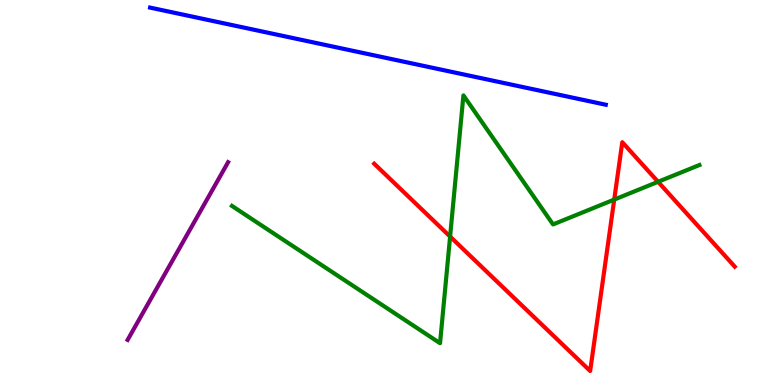[{'lines': ['blue', 'red'], 'intersections': []}, {'lines': ['green', 'red'], 'intersections': [{'x': 5.81, 'y': 3.86}, {'x': 7.93, 'y': 4.82}, {'x': 8.49, 'y': 5.28}]}, {'lines': ['purple', 'red'], 'intersections': []}, {'lines': ['blue', 'green'], 'intersections': []}, {'lines': ['blue', 'purple'], 'intersections': []}, {'lines': ['green', 'purple'], 'intersections': []}]